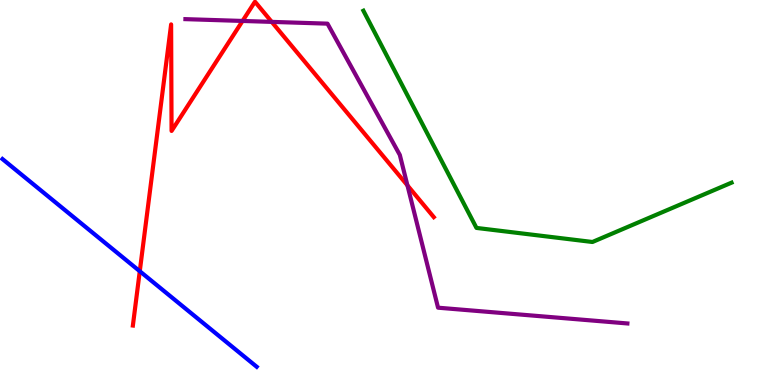[{'lines': ['blue', 'red'], 'intersections': [{'x': 1.8, 'y': 2.96}]}, {'lines': ['green', 'red'], 'intersections': []}, {'lines': ['purple', 'red'], 'intersections': [{'x': 3.13, 'y': 9.46}, {'x': 3.51, 'y': 9.43}, {'x': 5.26, 'y': 5.18}]}, {'lines': ['blue', 'green'], 'intersections': []}, {'lines': ['blue', 'purple'], 'intersections': []}, {'lines': ['green', 'purple'], 'intersections': []}]